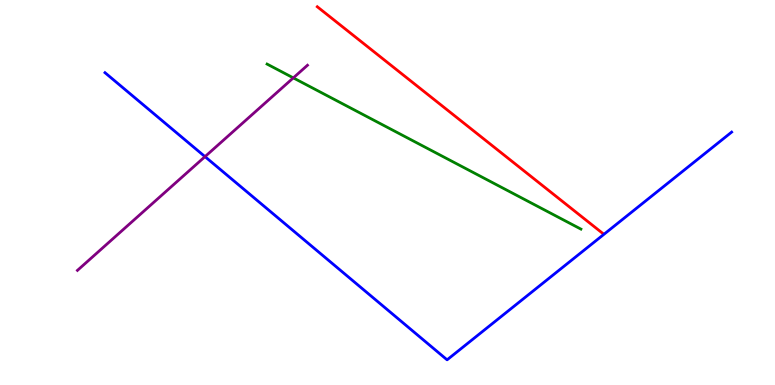[{'lines': ['blue', 'red'], 'intersections': []}, {'lines': ['green', 'red'], 'intersections': []}, {'lines': ['purple', 'red'], 'intersections': []}, {'lines': ['blue', 'green'], 'intersections': []}, {'lines': ['blue', 'purple'], 'intersections': [{'x': 2.65, 'y': 5.93}]}, {'lines': ['green', 'purple'], 'intersections': [{'x': 3.78, 'y': 7.98}]}]